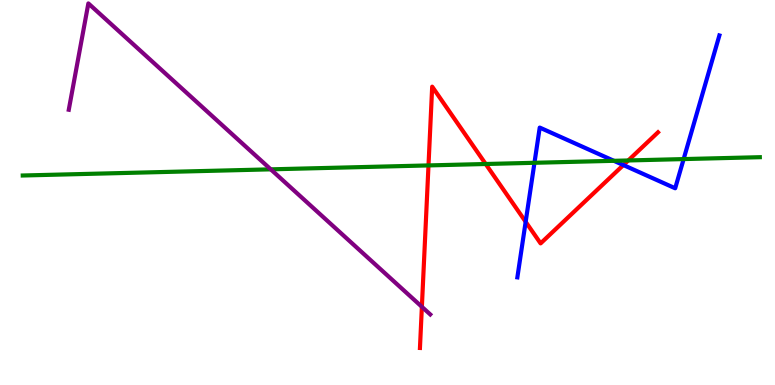[{'lines': ['blue', 'red'], 'intersections': [{'x': 6.78, 'y': 4.24}, {'x': 8.04, 'y': 5.71}]}, {'lines': ['green', 'red'], 'intersections': [{'x': 5.53, 'y': 5.7}, {'x': 6.27, 'y': 5.74}, {'x': 8.11, 'y': 5.83}]}, {'lines': ['purple', 'red'], 'intersections': [{'x': 5.44, 'y': 2.03}]}, {'lines': ['blue', 'green'], 'intersections': [{'x': 6.9, 'y': 5.77}, {'x': 7.92, 'y': 5.82}, {'x': 8.82, 'y': 5.87}]}, {'lines': ['blue', 'purple'], 'intersections': []}, {'lines': ['green', 'purple'], 'intersections': [{'x': 3.49, 'y': 5.6}]}]